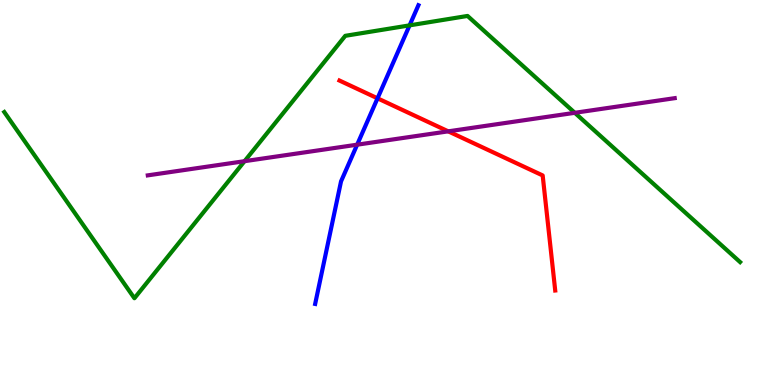[{'lines': ['blue', 'red'], 'intersections': [{'x': 4.87, 'y': 7.45}]}, {'lines': ['green', 'red'], 'intersections': []}, {'lines': ['purple', 'red'], 'intersections': [{'x': 5.78, 'y': 6.59}]}, {'lines': ['blue', 'green'], 'intersections': [{'x': 5.28, 'y': 9.34}]}, {'lines': ['blue', 'purple'], 'intersections': [{'x': 4.61, 'y': 6.24}]}, {'lines': ['green', 'purple'], 'intersections': [{'x': 3.16, 'y': 5.81}, {'x': 7.42, 'y': 7.07}]}]